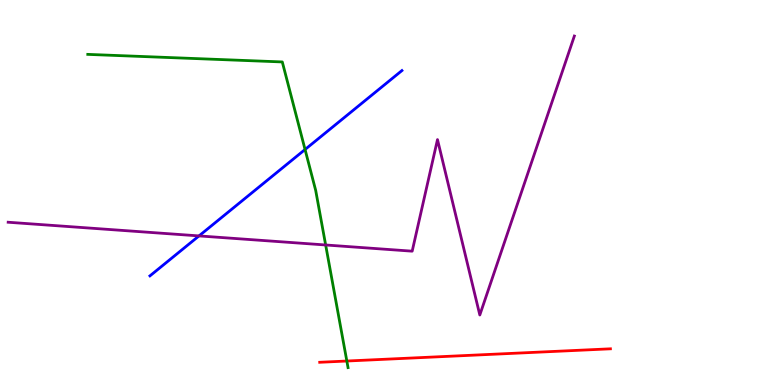[{'lines': ['blue', 'red'], 'intersections': []}, {'lines': ['green', 'red'], 'intersections': [{'x': 4.48, 'y': 0.623}]}, {'lines': ['purple', 'red'], 'intersections': []}, {'lines': ['blue', 'green'], 'intersections': [{'x': 3.94, 'y': 6.12}]}, {'lines': ['blue', 'purple'], 'intersections': [{'x': 2.57, 'y': 3.87}]}, {'lines': ['green', 'purple'], 'intersections': [{'x': 4.2, 'y': 3.64}]}]